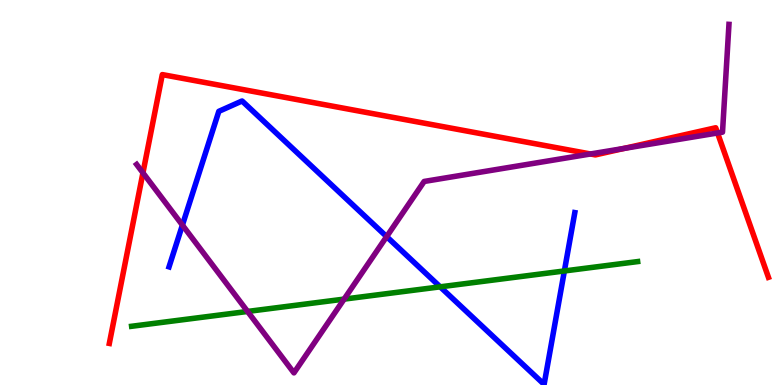[{'lines': ['blue', 'red'], 'intersections': []}, {'lines': ['green', 'red'], 'intersections': []}, {'lines': ['purple', 'red'], 'intersections': [{'x': 1.84, 'y': 5.51}, {'x': 7.62, 'y': 6.0}, {'x': 8.05, 'y': 6.15}, {'x': 9.26, 'y': 6.55}]}, {'lines': ['blue', 'green'], 'intersections': [{'x': 5.68, 'y': 2.55}, {'x': 7.28, 'y': 2.96}]}, {'lines': ['blue', 'purple'], 'intersections': [{'x': 2.35, 'y': 4.15}, {'x': 4.99, 'y': 3.85}]}, {'lines': ['green', 'purple'], 'intersections': [{'x': 3.19, 'y': 1.91}, {'x': 4.44, 'y': 2.23}]}]